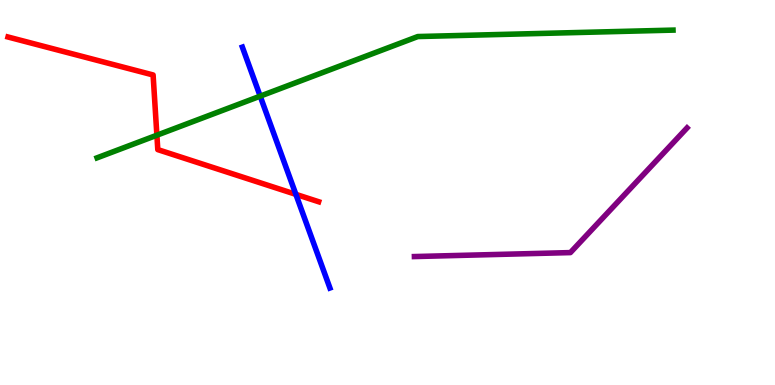[{'lines': ['blue', 'red'], 'intersections': [{'x': 3.82, 'y': 4.95}]}, {'lines': ['green', 'red'], 'intersections': [{'x': 2.02, 'y': 6.49}]}, {'lines': ['purple', 'red'], 'intersections': []}, {'lines': ['blue', 'green'], 'intersections': [{'x': 3.36, 'y': 7.5}]}, {'lines': ['blue', 'purple'], 'intersections': []}, {'lines': ['green', 'purple'], 'intersections': []}]